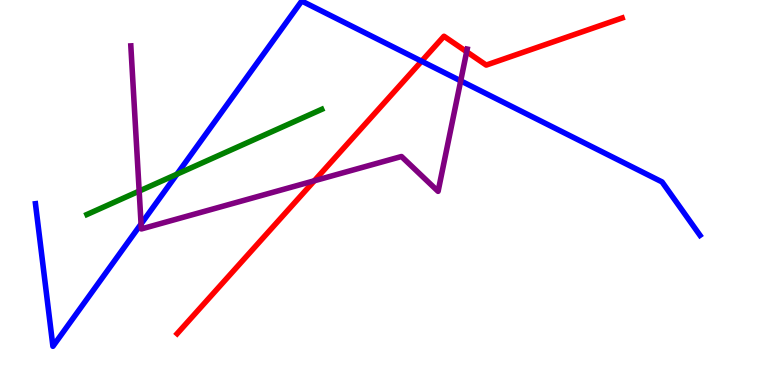[{'lines': ['blue', 'red'], 'intersections': [{'x': 5.44, 'y': 8.41}]}, {'lines': ['green', 'red'], 'intersections': []}, {'lines': ['purple', 'red'], 'intersections': [{'x': 4.06, 'y': 5.3}, {'x': 6.02, 'y': 8.66}]}, {'lines': ['blue', 'green'], 'intersections': [{'x': 2.28, 'y': 5.48}]}, {'lines': ['blue', 'purple'], 'intersections': [{'x': 1.82, 'y': 4.18}, {'x': 5.94, 'y': 7.9}]}, {'lines': ['green', 'purple'], 'intersections': [{'x': 1.8, 'y': 5.04}]}]